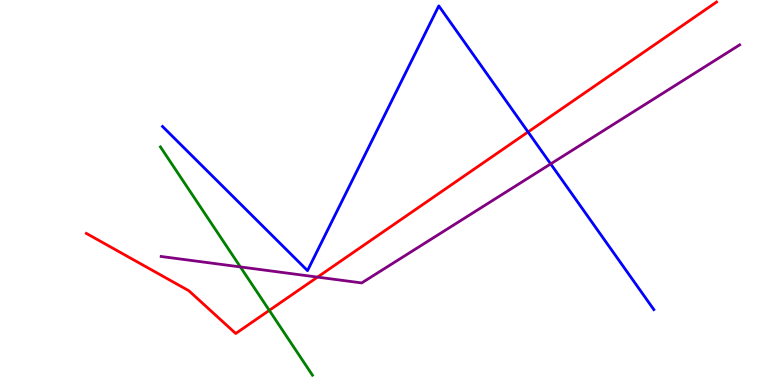[{'lines': ['blue', 'red'], 'intersections': [{'x': 6.81, 'y': 6.57}]}, {'lines': ['green', 'red'], 'intersections': [{'x': 3.47, 'y': 1.94}]}, {'lines': ['purple', 'red'], 'intersections': [{'x': 4.1, 'y': 2.8}]}, {'lines': ['blue', 'green'], 'intersections': []}, {'lines': ['blue', 'purple'], 'intersections': [{'x': 7.11, 'y': 5.74}]}, {'lines': ['green', 'purple'], 'intersections': [{'x': 3.1, 'y': 3.07}]}]